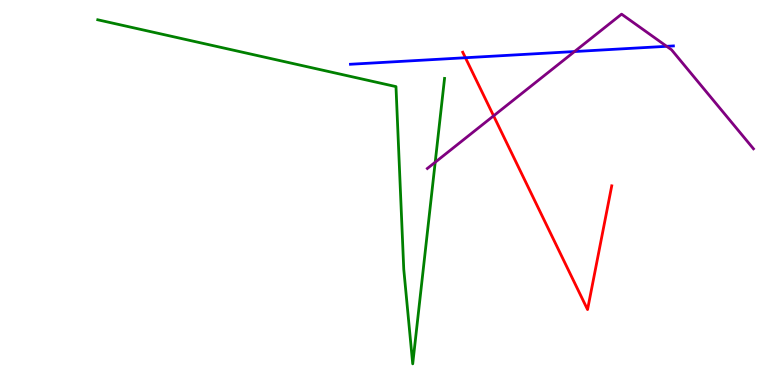[{'lines': ['blue', 'red'], 'intersections': [{'x': 6.01, 'y': 8.5}]}, {'lines': ['green', 'red'], 'intersections': []}, {'lines': ['purple', 'red'], 'intersections': [{'x': 6.37, 'y': 6.99}]}, {'lines': ['blue', 'green'], 'intersections': []}, {'lines': ['blue', 'purple'], 'intersections': [{'x': 7.41, 'y': 8.66}, {'x': 8.6, 'y': 8.8}]}, {'lines': ['green', 'purple'], 'intersections': [{'x': 5.62, 'y': 5.79}]}]